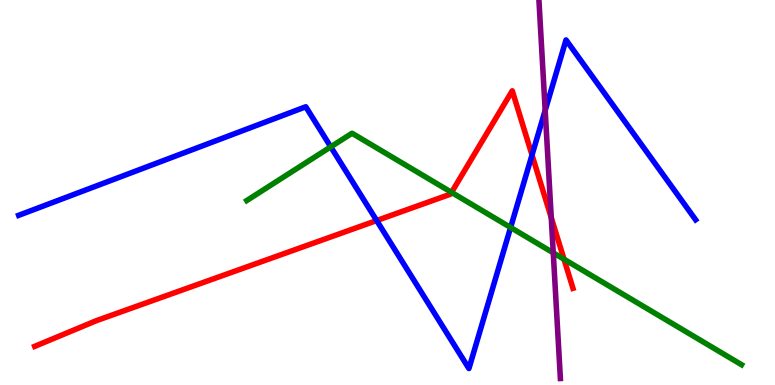[{'lines': ['blue', 'red'], 'intersections': [{'x': 4.86, 'y': 4.27}, {'x': 6.86, 'y': 5.97}]}, {'lines': ['green', 'red'], 'intersections': [{'x': 5.83, 'y': 5.0}, {'x': 7.28, 'y': 3.27}]}, {'lines': ['purple', 'red'], 'intersections': [{'x': 7.11, 'y': 4.35}]}, {'lines': ['blue', 'green'], 'intersections': [{'x': 4.27, 'y': 6.19}, {'x': 6.59, 'y': 4.09}]}, {'lines': ['blue', 'purple'], 'intersections': [{'x': 7.03, 'y': 7.13}]}, {'lines': ['green', 'purple'], 'intersections': [{'x': 7.14, 'y': 3.43}]}]